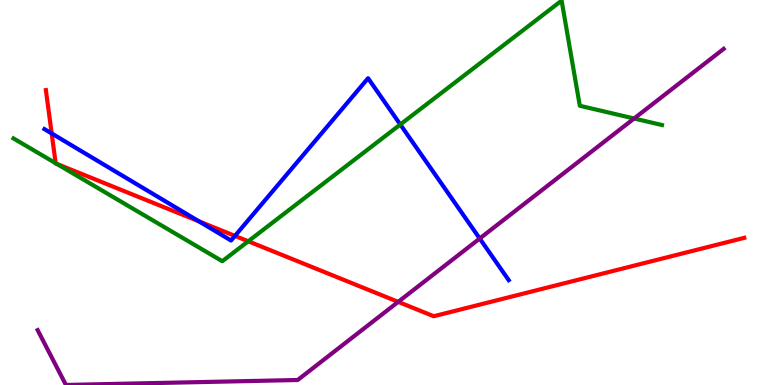[{'lines': ['blue', 'red'], 'intersections': [{'x': 0.667, 'y': 6.53}, {'x': 2.57, 'y': 4.25}, {'x': 3.03, 'y': 3.87}]}, {'lines': ['green', 'red'], 'intersections': [{'x': 0.718, 'y': 5.76}, {'x': 0.733, 'y': 5.74}, {'x': 3.2, 'y': 3.73}]}, {'lines': ['purple', 'red'], 'intersections': [{'x': 5.14, 'y': 2.16}]}, {'lines': ['blue', 'green'], 'intersections': [{'x': 5.17, 'y': 6.77}]}, {'lines': ['blue', 'purple'], 'intersections': [{'x': 6.19, 'y': 3.8}]}, {'lines': ['green', 'purple'], 'intersections': [{'x': 8.18, 'y': 6.92}]}]